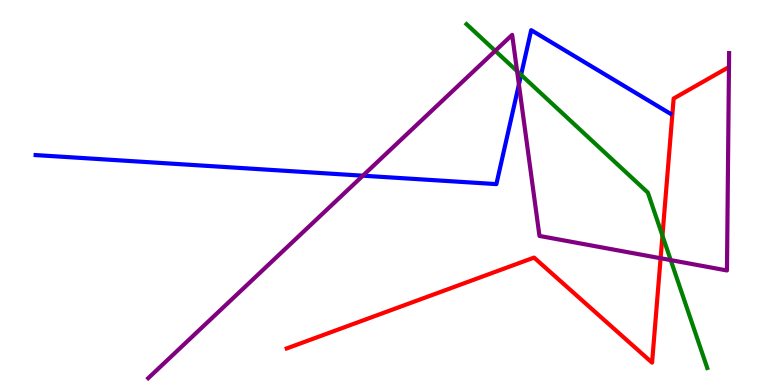[{'lines': ['blue', 'red'], 'intersections': []}, {'lines': ['green', 'red'], 'intersections': [{'x': 8.55, 'y': 3.88}]}, {'lines': ['purple', 'red'], 'intersections': [{'x': 8.52, 'y': 3.29}]}, {'lines': ['blue', 'green'], 'intersections': [{'x': 6.72, 'y': 8.06}]}, {'lines': ['blue', 'purple'], 'intersections': [{'x': 4.68, 'y': 5.44}, {'x': 6.7, 'y': 7.81}]}, {'lines': ['green', 'purple'], 'intersections': [{'x': 6.39, 'y': 8.68}, {'x': 6.67, 'y': 8.15}, {'x': 8.65, 'y': 3.24}]}]